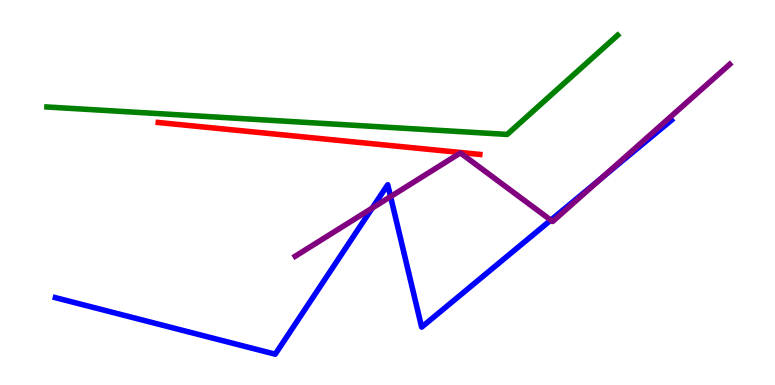[{'lines': ['blue', 'red'], 'intersections': []}, {'lines': ['green', 'red'], 'intersections': []}, {'lines': ['purple', 'red'], 'intersections': []}, {'lines': ['blue', 'green'], 'intersections': []}, {'lines': ['blue', 'purple'], 'intersections': [{'x': 4.8, 'y': 4.6}, {'x': 5.04, 'y': 4.89}, {'x': 7.11, 'y': 4.28}, {'x': 7.76, 'y': 5.37}]}, {'lines': ['green', 'purple'], 'intersections': []}]